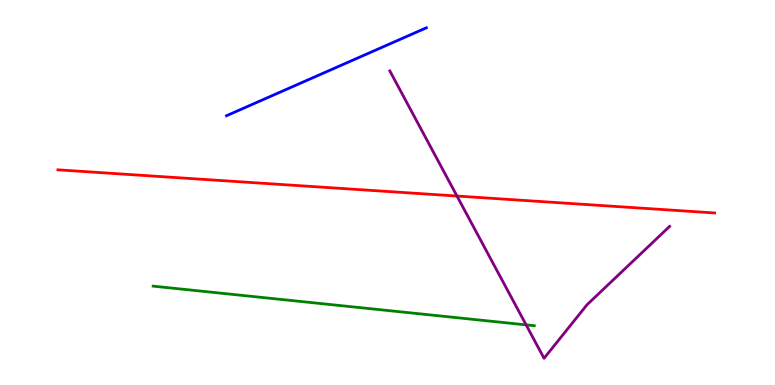[{'lines': ['blue', 'red'], 'intersections': []}, {'lines': ['green', 'red'], 'intersections': []}, {'lines': ['purple', 'red'], 'intersections': [{'x': 5.9, 'y': 4.91}]}, {'lines': ['blue', 'green'], 'intersections': []}, {'lines': ['blue', 'purple'], 'intersections': []}, {'lines': ['green', 'purple'], 'intersections': [{'x': 6.79, 'y': 1.56}]}]